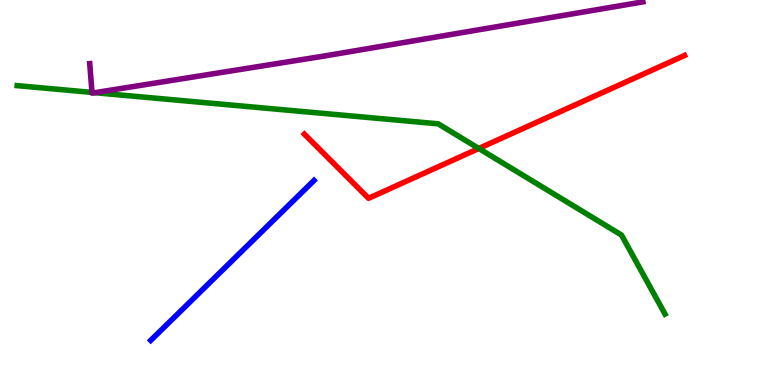[{'lines': ['blue', 'red'], 'intersections': []}, {'lines': ['green', 'red'], 'intersections': [{'x': 6.18, 'y': 6.14}]}, {'lines': ['purple', 'red'], 'intersections': []}, {'lines': ['blue', 'green'], 'intersections': []}, {'lines': ['blue', 'purple'], 'intersections': []}, {'lines': ['green', 'purple'], 'intersections': [{'x': 1.19, 'y': 7.6}, {'x': 1.22, 'y': 7.59}]}]